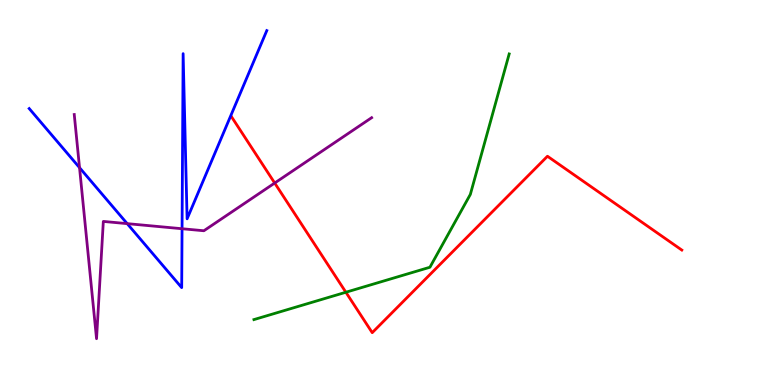[{'lines': ['blue', 'red'], 'intersections': []}, {'lines': ['green', 'red'], 'intersections': [{'x': 4.46, 'y': 2.41}]}, {'lines': ['purple', 'red'], 'intersections': [{'x': 3.54, 'y': 5.25}]}, {'lines': ['blue', 'green'], 'intersections': []}, {'lines': ['blue', 'purple'], 'intersections': [{'x': 1.03, 'y': 5.65}, {'x': 1.64, 'y': 4.19}, {'x': 2.35, 'y': 4.06}]}, {'lines': ['green', 'purple'], 'intersections': []}]